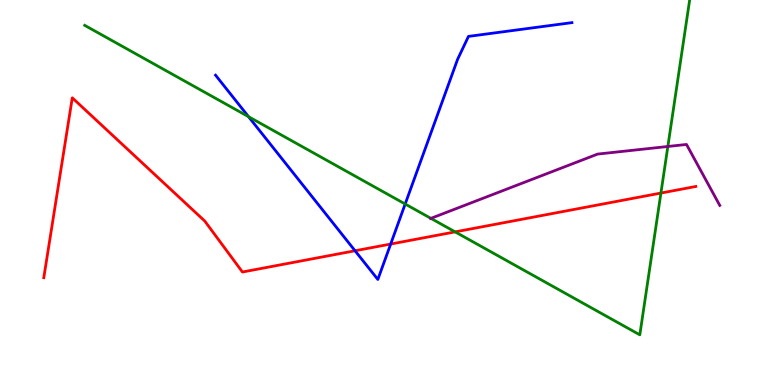[{'lines': ['blue', 'red'], 'intersections': [{'x': 4.58, 'y': 3.49}, {'x': 5.04, 'y': 3.66}]}, {'lines': ['green', 'red'], 'intersections': [{'x': 5.87, 'y': 3.98}, {'x': 8.53, 'y': 4.99}]}, {'lines': ['purple', 'red'], 'intersections': []}, {'lines': ['blue', 'green'], 'intersections': [{'x': 3.21, 'y': 6.97}, {'x': 5.23, 'y': 4.7}]}, {'lines': ['blue', 'purple'], 'intersections': []}, {'lines': ['green', 'purple'], 'intersections': [{'x': 5.56, 'y': 4.33}, {'x': 8.62, 'y': 6.2}]}]